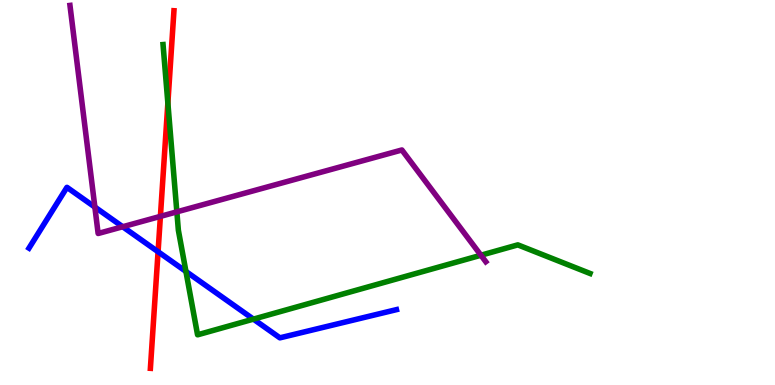[{'lines': ['blue', 'red'], 'intersections': [{'x': 2.04, 'y': 3.46}]}, {'lines': ['green', 'red'], 'intersections': [{'x': 2.17, 'y': 7.32}]}, {'lines': ['purple', 'red'], 'intersections': [{'x': 2.07, 'y': 4.38}]}, {'lines': ['blue', 'green'], 'intersections': [{'x': 2.4, 'y': 2.95}, {'x': 3.27, 'y': 1.71}]}, {'lines': ['blue', 'purple'], 'intersections': [{'x': 1.22, 'y': 4.62}, {'x': 1.58, 'y': 4.11}]}, {'lines': ['green', 'purple'], 'intersections': [{'x': 2.28, 'y': 4.5}, {'x': 6.21, 'y': 3.37}]}]